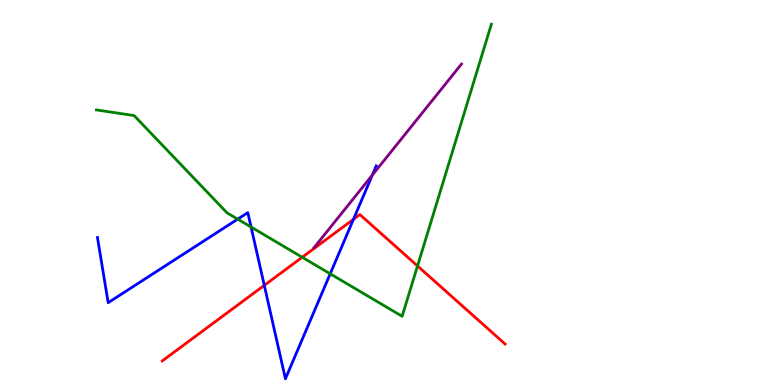[{'lines': ['blue', 'red'], 'intersections': [{'x': 3.41, 'y': 2.59}, {'x': 4.56, 'y': 4.3}]}, {'lines': ['green', 'red'], 'intersections': [{'x': 3.9, 'y': 3.32}, {'x': 5.39, 'y': 3.09}]}, {'lines': ['purple', 'red'], 'intersections': []}, {'lines': ['blue', 'green'], 'intersections': [{'x': 3.07, 'y': 4.31}, {'x': 3.24, 'y': 4.1}, {'x': 4.26, 'y': 2.89}]}, {'lines': ['blue', 'purple'], 'intersections': [{'x': 4.8, 'y': 5.45}]}, {'lines': ['green', 'purple'], 'intersections': []}]